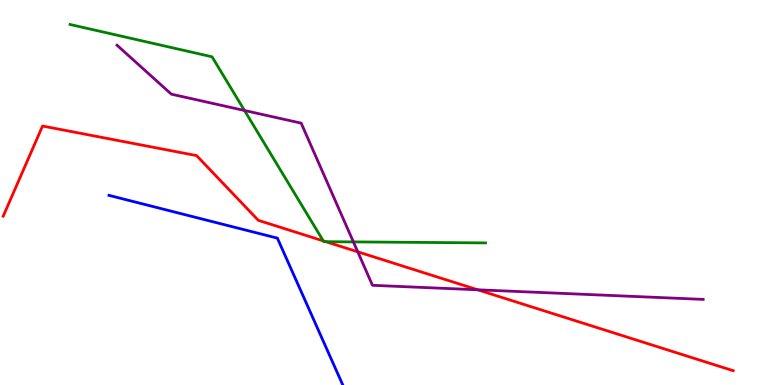[{'lines': ['blue', 'red'], 'intersections': []}, {'lines': ['green', 'red'], 'intersections': [{'x': 4.17, 'y': 3.74}, {'x': 4.2, 'y': 3.72}]}, {'lines': ['purple', 'red'], 'intersections': [{'x': 4.62, 'y': 3.46}, {'x': 6.16, 'y': 2.47}]}, {'lines': ['blue', 'green'], 'intersections': []}, {'lines': ['blue', 'purple'], 'intersections': []}, {'lines': ['green', 'purple'], 'intersections': [{'x': 3.15, 'y': 7.13}, {'x': 4.56, 'y': 3.72}]}]